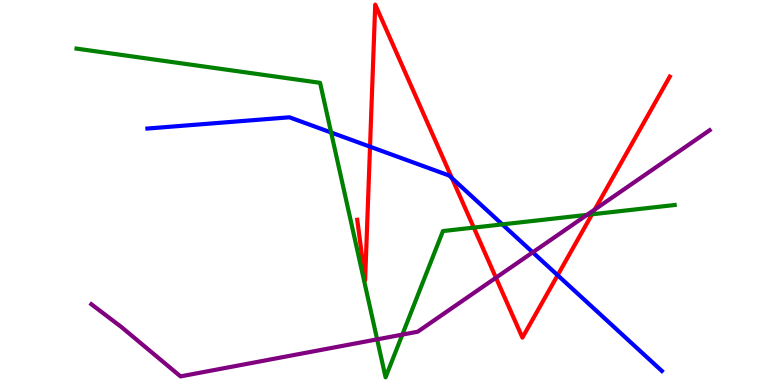[{'lines': ['blue', 'red'], 'intersections': [{'x': 4.77, 'y': 6.19}, {'x': 5.83, 'y': 5.37}, {'x': 7.2, 'y': 2.85}]}, {'lines': ['green', 'red'], 'intersections': [{'x': 6.11, 'y': 4.09}, {'x': 7.64, 'y': 4.43}]}, {'lines': ['purple', 'red'], 'intersections': [{'x': 6.4, 'y': 2.79}, {'x': 7.67, 'y': 4.56}]}, {'lines': ['blue', 'green'], 'intersections': [{'x': 4.27, 'y': 6.56}, {'x': 6.48, 'y': 4.17}]}, {'lines': ['blue', 'purple'], 'intersections': [{'x': 6.87, 'y': 3.45}]}, {'lines': ['green', 'purple'], 'intersections': [{'x': 4.87, 'y': 1.19}, {'x': 5.19, 'y': 1.31}, {'x': 7.57, 'y': 4.42}]}]